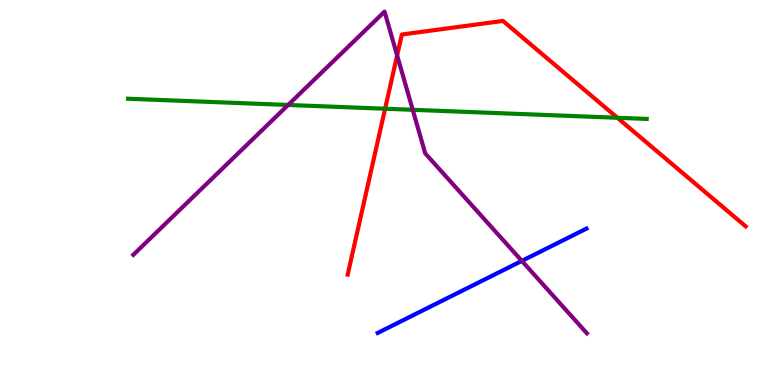[{'lines': ['blue', 'red'], 'intersections': []}, {'lines': ['green', 'red'], 'intersections': [{'x': 4.97, 'y': 7.18}, {'x': 7.97, 'y': 6.94}]}, {'lines': ['purple', 'red'], 'intersections': [{'x': 5.12, 'y': 8.56}]}, {'lines': ['blue', 'green'], 'intersections': []}, {'lines': ['blue', 'purple'], 'intersections': [{'x': 6.73, 'y': 3.22}]}, {'lines': ['green', 'purple'], 'intersections': [{'x': 3.72, 'y': 7.27}, {'x': 5.33, 'y': 7.15}]}]